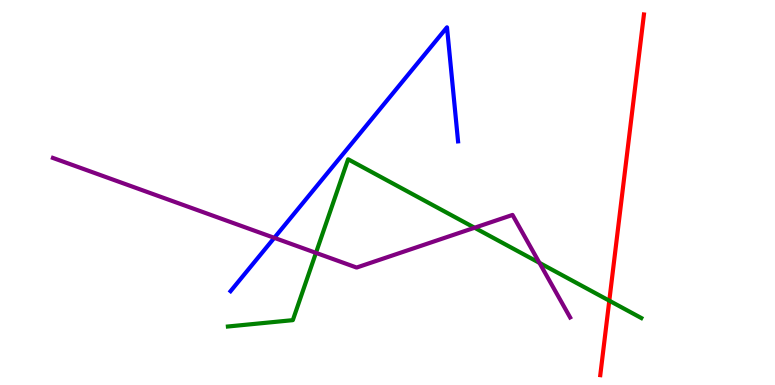[{'lines': ['blue', 'red'], 'intersections': []}, {'lines': ['green', 'red'], 'intersections': [{'x': 7.86, 'y': 2.19}]}, {'lines': ['purple', 'red'], 'intersections': []}, {'lines': ['blue', 'green'], 'intersections': []}, {'lines': ['blue', 'purple'], 'intersections': [{'x': 3.54, 'y': 3.82}]}, {'lines': ['green', 'purple'], 'intersections': [{'x': 4.08, 'y': 3.43}, {'x': 6.12, 'y': 4.08}, {'x': 6.96, 'y': 3.17}]}]